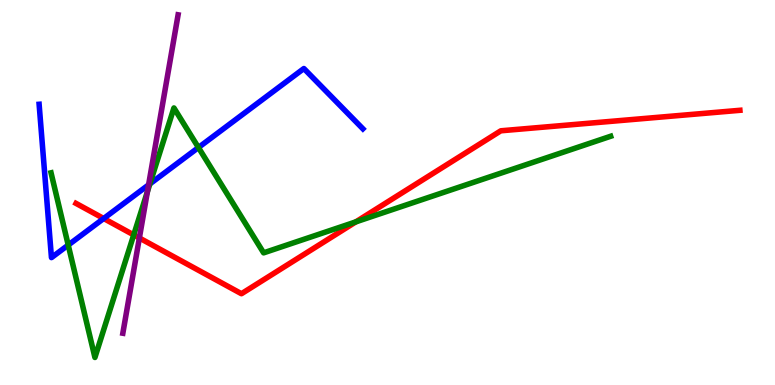[{'lines': ['blue', 'red'], 'intersections': [{'x': 1.34, 'y': 4.32}]}, {'lines': ['green', 'red'], 'intersections': [{'x': 1.73, 'y': 3.9}, {'x': 4.59, 'y': 4.24}]}, {'lines': ['purple', 'red'], 'intersections': [{'x': 1.8, 'y': 3.82}]}, {'lines': ['blue', 'green'], 'intersections': [{'x': 0.88, 'y': 3.63}, {'x': 1.93, 'y': 5.22}, {'x': 2.56, 'y': 6.17}]}, {'lines': ['blue', 'purple'], 'intersections': [{'x': 1.92, 'y': 5.2}]}, {'lines': ['green', 'purple'], 'intersections': [{'x': 1.9, 'y': 5.02}]}]